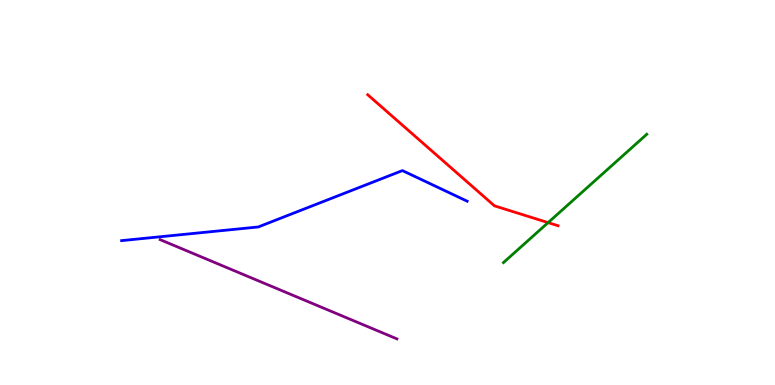[{'lines': ['blue', 'red'], 'intersections': []}, {'lines': ['green', 'red'], 'intersections': [{'x': 7.07, 'y': 4.22}]}, {'lines': ['purple', 'red'], 'intersections': []}, {'lines': ['blue', 'green'], 'intersections': []}, {'lines': ['blue', 'purple'], 'intersections': []}, {'lines': ['green', 'purple'], 'intersections': []}]